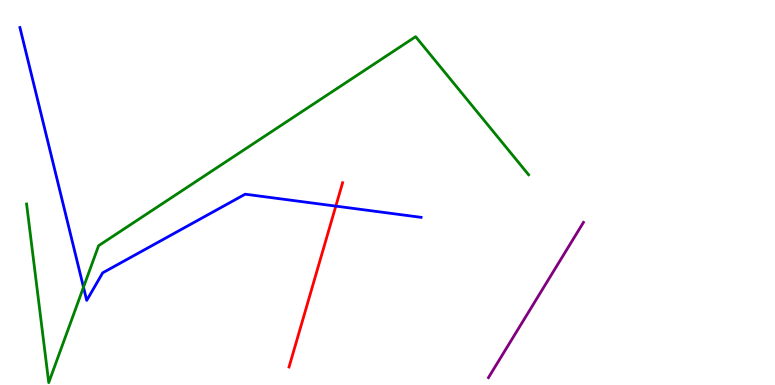[{'lines': ['blue', 'red'], 'intersections': [{'x': 4.33, 'y': 4.65}]}, {'lines': ['green', 'red'], 'intersections': []}, {'lines': ['purple', 'red'], 'intersections': []}, {'lines': ['blue', 'green'], 'intersections': [{'x': 1.08, 'y': 2.54}]}, {'lines': ['blue', 'purple'], 'intersections': []}, {'lines': ['green', 'purple'], 'intersections': []}]